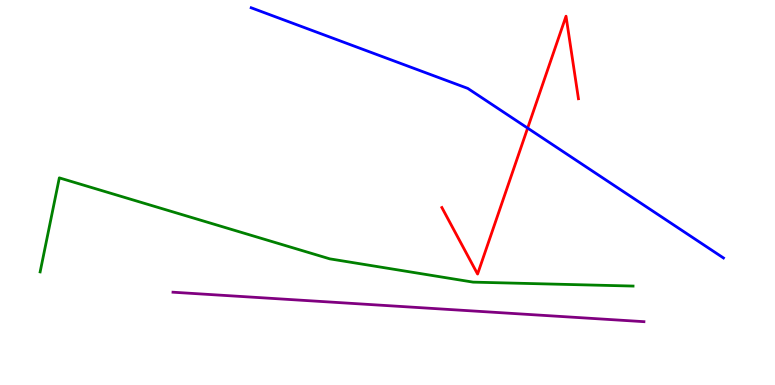[{'lines': ['blue', 'red'], 'intersections': [{'x': 6.81, 'y': 6.67}]}, {'lines': ['green', 'red'], 'intersections': []}, {'lines': ['purple', 'red'], 'intersections': []}, {'lines': ['blue', 'green'], 'intersections': []}, {'lines': ['blue', 'purple'], 'intersections': []}, {'lines': ['green', 'purple'], 'intersections': []}]